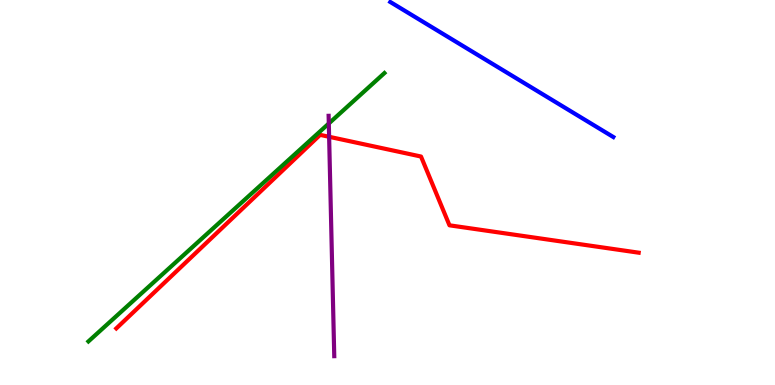[{'lines': ['blue', 'red'], 'intersections': []}, {'lines': ['green', 'red'], 'intersections': []}, {'lines': ['purple', 'red'], 'intersections': [{'x': 4.25, 'y': 6.45}]}, {'lines': ['blue', 'green'], 'intersections': []}, {'lines': ['blue', 'purple'], 'intersections': []}, {'lines': ['green', 'purple'], 'intersections': [{'x': 4.24, 'y': 6.79}]}]